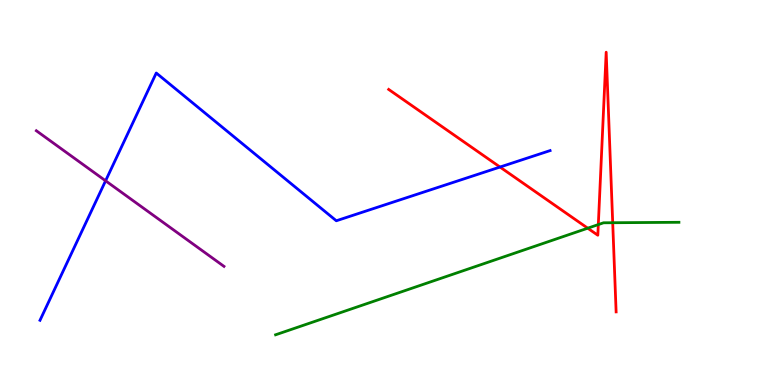[{'lines': ['blue', 'red'], 'intersections': [{'x': 6.45, 'y': 5.66}]}, {'lines': ['green', 'red'], 'intersections': [{'x': 7.58, 'y': 4.07}, {'x': 7.72, 'y': 4.17}, {'x': 7.91, 'y': 4.21}]}, {'lines': ['purple', 'red'], 'intersections': []}, {'lines': ['blue', 'green'], 'intersections': []}, {'lines': ['blue', 'purple'], 'intersections': [{'x': 1.36, 'y': 5.3}]}, {'lines': ['green', 'purple'], 'intersections': []}]